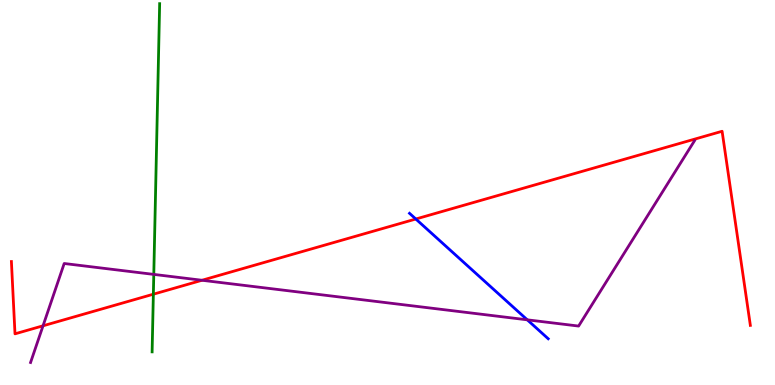[{'lines': ['blue', 'red'], 'intersections': [{'x': 5.37, 'y': 4.31}]}, {'lines': ['green', 'red'], 'intersections': [{'x': 1.98, 'y': 2.36}]}, {'lines': ['purple', 'red'], 'intersections': [{'x': 0.555, 'y': 1.54}, {'x': 2.61, 'y': 2.72}]}, {'lines': ['blue', 'green'], 'intersections': []}, {'lines': ['blue', 'purple'], 'intersections': [{'x': 6.8, 'y': 1.69}]}, {'lines': ['green', 'purple'], 'intersections': [{'x': 1.98, 'y': 2.87}]}]